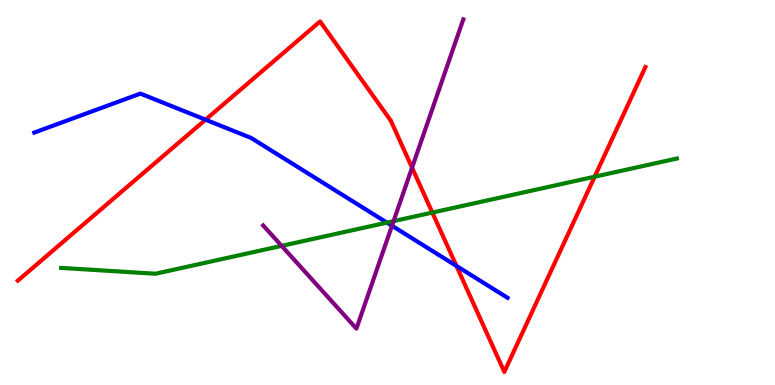[{'lines': ['blue', 'red'], 'intersections': [{'x': 2.65, 'y': 6.89}, {'x': 5.89, 'y': 3.09}]}, {'lines': ['green', 'red'], 'intersections': [{'x': 5.58, 'y': 4.48}, {'x': 7.67, 'y': 5.41}]}, {'lines': ['purple', 'red'], 'intersections': [{'x': 5.32, 'y': 5.64}]}, {'lines': ['blue', 'green'], 'intersections': [{'x': 4.99, 'y': 4.22}]}, {'lines': ['blue', 'purple'], 'intersections': [{'x': 5.06, 'y': 4.14}]}, {'lines': ['green', 'purple'], 'intersections': [{'x': 3.63, 'y': 3.61}, {'x': 5.08, 'y': 4.26}]}]